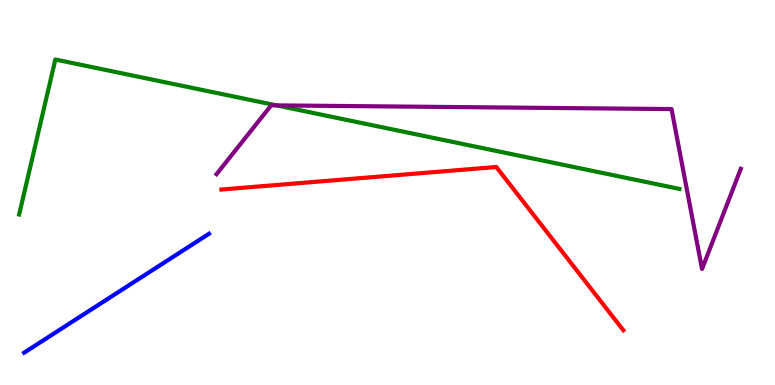[{'lines': ['blue', 'red'], 'intersections': []}, {'lines': ['green', 'red'], 'intersections': []}, {'lines': ['purple', 'red'], 'intersections': []}, {'lines': ['blue', 'green'], 'intersections': []}, {'lines': ['blue', 'purple'], 'intersections': []}, {'lines': ['green', 'purple'], 'intersections': [{'x': 3.57, 'y': 7.26}]}]